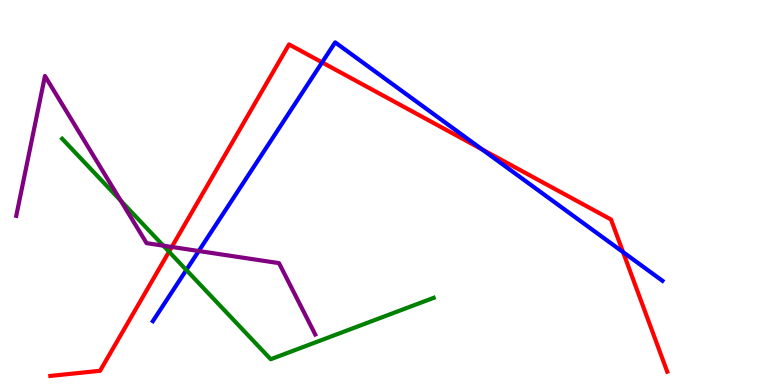[{'lines': ['blue', 'red'], 'intersections': [{'x': 4.16, 'y': 8.38}, {'x': 6.22, 'y': 6.12}, {'x': 8.04, 'y': 3.45}]}, {'lines': ['green', 'red'], 'intersections': [{'x': 2.18, 'y': 3.46}]}, {'lines': ['purple', 'red'], 'intersections': [{'x': 2.22, 'y': 3.59}]}, {'lines': ['blue', 'green'], 'intersections': [{'x': 2.4, 'y': 2.99}]}, {'lines': ['blue', 'purple'], 'intersections': [{'x': 2.56, 'y': 3.48}]}, {'lines': ['green', 'purple'], 'intersections': [{'x': 1.56, 'y': 4.79}, {'x': 2.11, 'y': 3.62}]}]